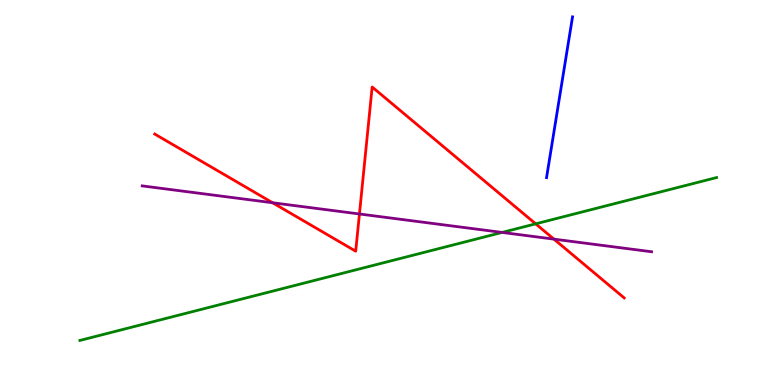[{'lines': ['blue', 'red'], 'intersections': []}, {'lines': ['green', 'red'], 'intersections': [{'x': 6.91, 'y': 4.19}]}, {'lines': ['purple', 'red'], 'intersections': [{'x': 3.52, 'y': 4.73}, {'x': 4.64, 'y': 4.44}, {'x': 7.15, 'y': 3.79}]}, {'lines': ['blue', 'green'], 'intersections': []}, {'lines': ['blue', 'purple'], 'intersections': []}, {'lines': ['green', 'purple'], 'intersections': [{'x': 6.48, 'y': 3.96}]}]